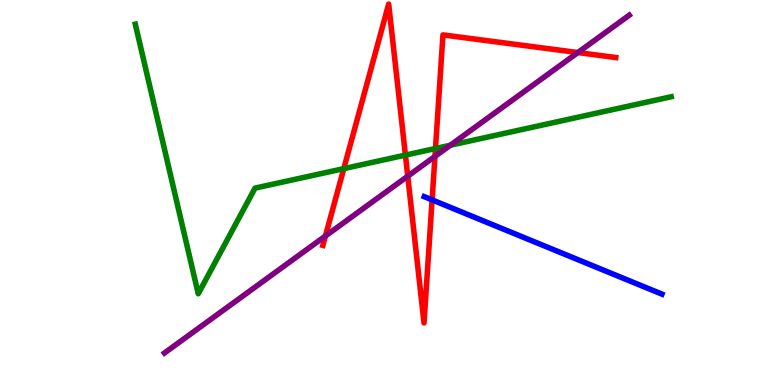[{'lines': ['blue', 'red'], 'intersections': [{'x': 5.58, 'y': 4.81}]}, {'lines': ['green', 'red'], 'intersections': [{'x': 4.44, 'y': 5.62}, {'x': 5.23, 'y': 5.97}, {'x': 5.62, 'y': 6.14}]}, {'lines': ['purple', 'red'], 'intersections': [{'x': 4.2, 'y': 3.87}, {'x': 5.26, 'y': 5.42}, {'x': 5.61, 'y': 5.94}, {'x': 7.46, 'y': 8.64}]}, {'lines': ['blue', 'green'], 'intersections': []}, {'lines': ['blue', 'purple'], 'intersections': []}, {'lines': ['green', 'purple'], 'intersections': [{'x': 5.81, 'y': 6.23}]}]